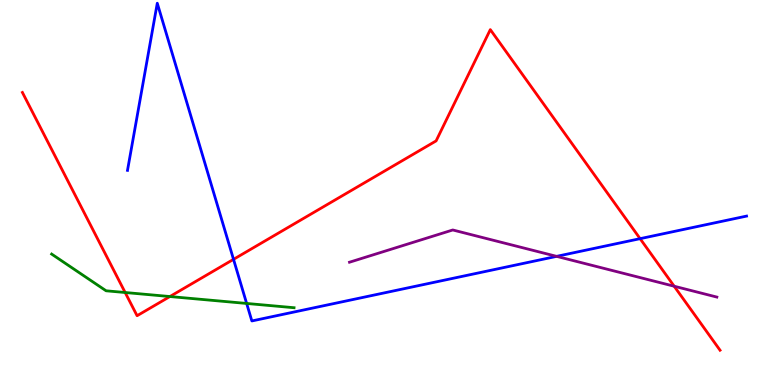[{'lines': ['blue', 'red'], 'intersections': [{'x': 3.01, 'y': 3.26}, {'x': 8.26, 'y': 3.8}]}, {'lines': ['green', 'red'], 'intersections': [{'x': 1.61, 'y': 2.4}, {'x': 2.19, 'y': 2.3}]}, {'lines': ['purple', 'red'], 'intersections': [{'x': 8.7, 'y': 2.57}]}, {'lines': ['blue', 'green'], 'intersections': [{'x': 3.18, 'y': 2.12}]}, {'lines': ['blue', 'purple'], 'intersections': [{'x': 7.18, 'y': 3.34}]}, {'lines': ['green', 'purple'], 'intersections': []}]